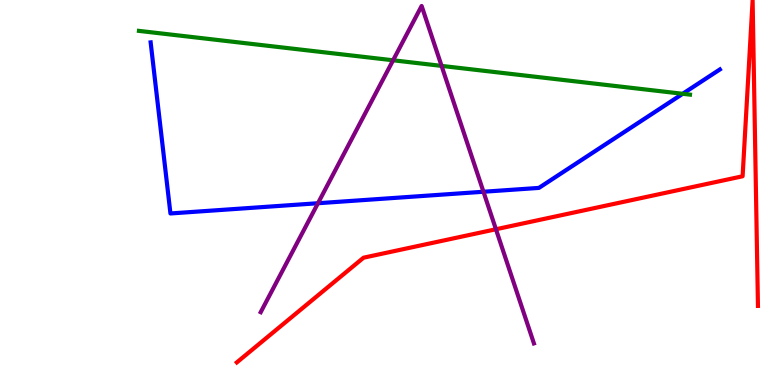[{'lines': ['blue', 'red'], 'intersections': []}, {'lines': ['green', 'red'], 'intersections': []}, {'lines': ['purple', 'red'], 'intersections': [{'x': 6.4, 'y': 4.05}]}, {'lines': ['blue', 'green'], 'intersections': [{'x': 8.81, 'y': 7.56}]}, {'lines': ['blue', 'purple'], 'intersections': [{'x': 4.1, 'y': 4.72}, {'x': 6.24, 'y': 5.02}]}, {'lines': ['green', 'purple'], 'intersections': [{'x': 5.07, 'y': 8.43}, {'x': 5.7, 'y': 8.29}]}]